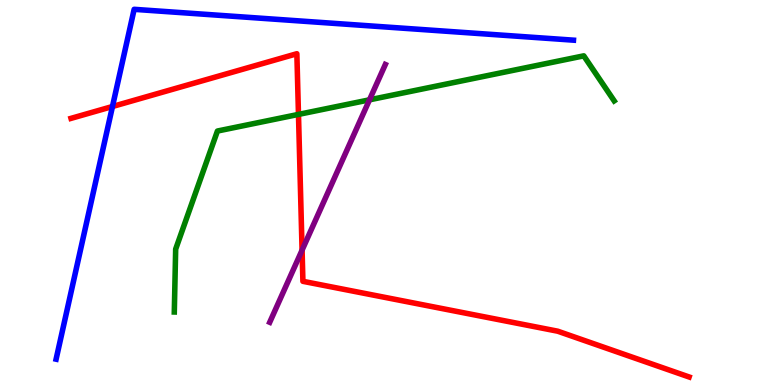[{'lines': ['blue', 'red'], 'intersections': [{'x': 1.45, 'y': 7.23}]}, {'lines': ['green', 'red'], 'intersections': [{'x': 3.85, 'y': 7.03}]}, {'lines': ['purple', 'red'], 'intersections': [{'x': 3.9, 'y': 3.5}]}, {'lines': ['blue', 'green'], 'intersections': []}, {'lines': ['blue', 'purple'], 'intersections': []}, {'lines': ['green', 'purple'], 'intersections': [{'x': 4.77, 'y': 7.41}]}]